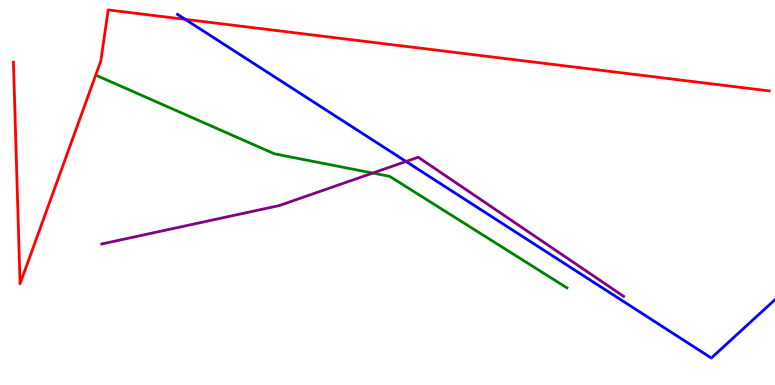[{'lines': ['blue', 'red'], 'intersections': [{'x': 2.39, 'y': 9.5}]}, {'lines': ['green', 'red'], 'intersections': []}, {'lines': ['purple', 'red'], 'intersections': []}, {'lines': ['blue', 'green'], 'intersections': []}, {'lines': ['blue', 'purple'], 'intersections': [{'x': 5.24, 'y': 5.81}]}, {'lines': ['green', 'purple'], 'intersections': [{'x': 4.81, 'y': 5.51}]}]